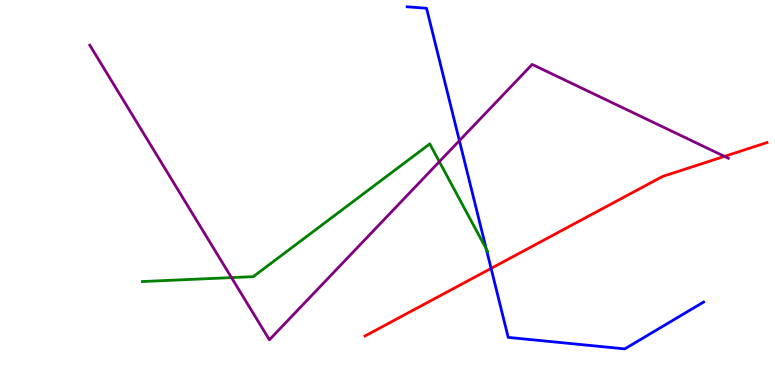[{'lines': ['blue', 'red'], 'intersections': [{'x': 6.34, 'y': 3.03}]}, {'lines': ['green', 'red'], 'intersections': []}, {'lines': ['purple', 'red'], 'intersections': [{'x': 9.35, 'y': 5.94}]}, {'lines': ['blue', 'green'], 'intersections': [{'x': 6.27, 'y': 3.54}]}, {'lines': ['blue', 'purple'], 'intersections': [{'x': 5.93, 'y': 6.35}]}, {'lines': ['green', 'purple'], 'intersections': [{'x': 2.99, 'y': 2.79}, {'x': 5.67, 'y': 5.8}]}]